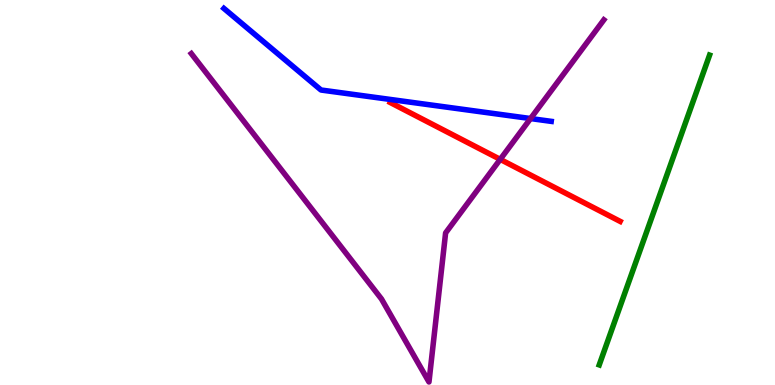[{'lines': ['blue', 'red'], 'intersections': []}, {'lines': ['green', 'red'], 'intersections': []}, {'lines': ['purple', 'red'], 'intersections': [{'x': 6.45, 'y': 5.86}]}, {'lines': ['blue', 'green'], 'intersections': []}, {'lines': ['blue', 'purple'], 'intersections': [{'x': 6.85, 'y': 6.92}]}, {'lines': ['green', 'purple'], 'intersections': []}]